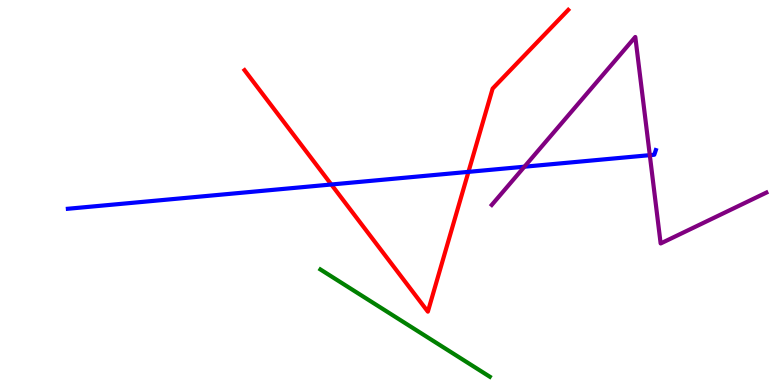[{'lines': ['blue', 'red'], 'intersections': [{'x': 4.28, 'y': 5.21}, {'x': 6.04, 'y': 5.54}]}, {'lines': ['green', 'red'], 'intersections': []}, {'lines': ['purple', 'red'], 'intersections': []}, {'lines': ['blue', 'green'], 'intersections': []}, {'lines': ['blue', 'purple'], 'intersections': [{'x': 6.77, 'y': 5.67}, {'x': 8.38, 'y': 5.97}]}, {'lines': ['green', 'purple'], 'intersections': []}]